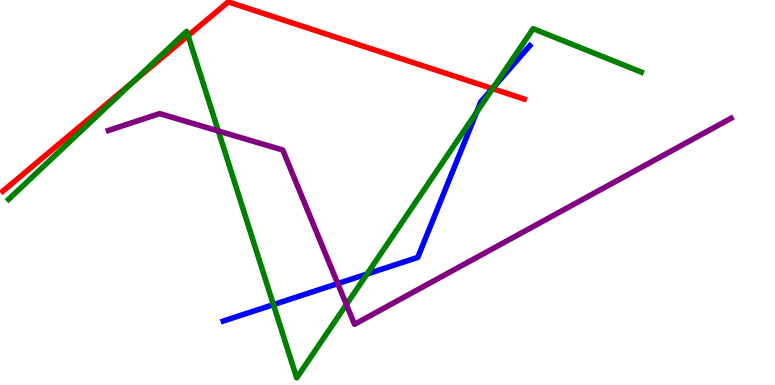[{'lines': ['blue', 'red'], 'intersections': [{'x': 6.35, 'y': 7.7}]}, {'lines': ['green', 'red'], 'intersections': [{'x': 1.72, 'y': 7.88}, {'x': 2.43, 'y': 9.07}, {'x': 6.36, 'y': 7.7}]}, {'lines': ['purple', 'red'], 'intersections': []}, {'lines': ['blue', 'green'], 'intersections': [{'x': 3.53, 'y': 2.09}, {'x': 4.74, 'y': 2.88}, {'x': 6.15, 'y': 7.09}, {'x': 6.37, 'y': 7.73}]}, {'lines': ['blue', 'purple'], 'intersections': [{'x': 4.36, 'y': 2.63}]}, {'lines': ['green', 'purple'], 'intersections': [{'x': 2.82, 'y': 6.6}, {'x': 4.47, 'y': 2.09}]}]